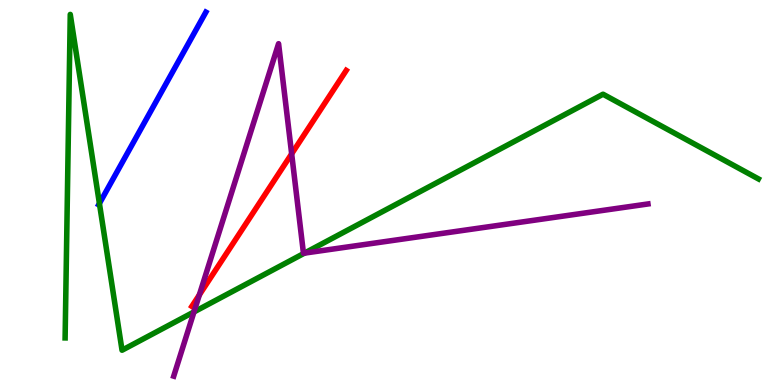[{'lines': ['blue', 'red'], 'intersections': []}, {'lines': ['green', 'red'], 'intersections': []}, {'lines': ['purple', 'red'], 'intersections': [{'x': 2.57, 'y': 2.34}, {'x': 3.76, 'y': 6.0}]}, {'lines': ['blue', 'green'], 'intersections': [{'x': 1.28, 'y': 4.72}]}, {'lines': ['blue', 'purple'], 'intersections': []}, {'lines': ['green', 'purple'], 'intersections': [{'x': 2.5, 'y': 1.9}, {'x': 3.93, 'y': 3.43}]}]